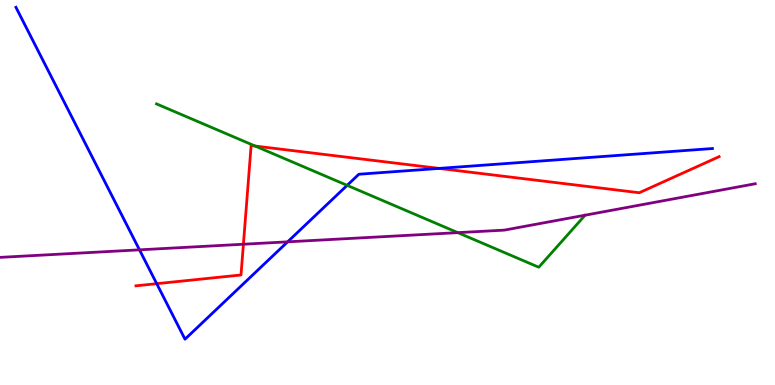[{'lines': ['blue', 'red'], 'intersections': [{'x': 2.02, 'y': 2.63}, {'x': 5.67, 'y': 5.63}]}, {'lines': ['green', 'red'], 'intersections': [{'x': 3.29, 'y': 6.21}]}, {'lines': ['purple', 'red'], 'intersections': [{'x': 3.14, 'y': 3.66}]}, {'lines': ['blue', 'green'], 'intersections': [{'x': 4.48, 'y': 5.19}]}, {'lines': ['blue', 'purple'], 'intersections': [{'x': 1.8, 'y': 3.51}, {'x': 3.71, 'y': 3.72}]}, {'lines': ['green', 'purple'], 'intersections': [{'x': 5.91, 'y': 3.96}]}]